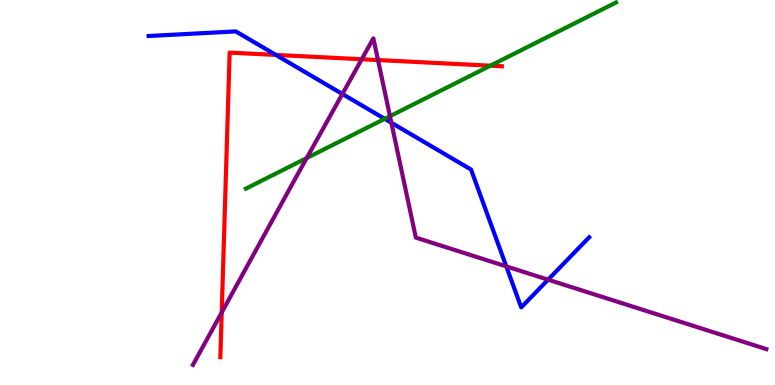[{'lines': ['blue', 'red'], 'intersections': [{'x': 3.56, 'y': 8.57}]}, {'lines': ['green', 'red'], 'intersections': [{'x': 6.33, 'y': 8.29}]}, {'lines': ['purple', 'red'], 'intersections': [{'x': 2.86, 'y': 1.88}, {'x': 4.67, 'y': 8.46}, {'x': 4.88, 'y': 8.44}]}, {'lines': ['blue', 'green'], 'intersections': [{'x': 4.96, 'y': 6.91}]}, {'lines': ['blue', 'purple'], 'intersections': [{'x': 4.42, 'y': 7.56}, {'x': 5.05, 'y': 6.81}, {'x': 6.53, 'y': 3.08}, {'x': 7.07, 'y': 2.74}]}, {'lines': ['green', 'purple'], 'intersections': [{'x': 3.96, 'y': 5.89}, {'x': 5.03, 'y': 6.98}]}]